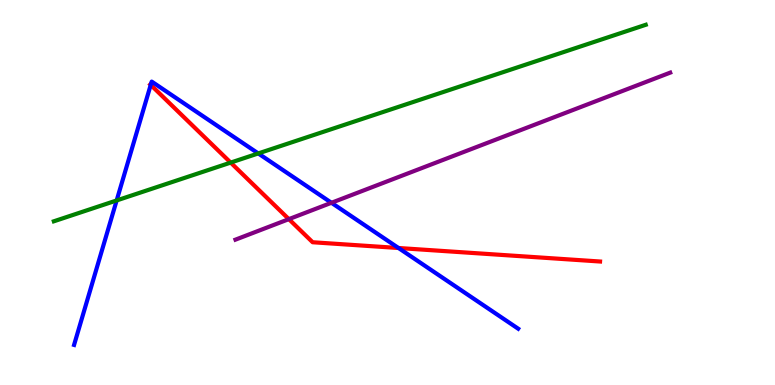[{'lines': ['blue', 'red'], 'intersections': [{'x': 1.94, 'y': 7.79}, {'x': 5.14, 'y': 3.56}]}, {'lines': ['green', 'red'], 'intersections': [{'x': 2.98, 'y': 5.78}]}, {'lines': ['purple', 'red'], 'intersections': [{'x': 3.73, 'y': 4.31}]}, {'lines': ['blue', 'green'], 'intersections': [{'x': 1.51, 'y': 4.79}, {'x': 3.33, 'y': 6.01}]}, {'lines': ['blue', 'purple'], 'intersections': [{'x': 4.28, 'y': 4.73}]}, {'lines': ['green', 'purple'], 'intersections': []}]